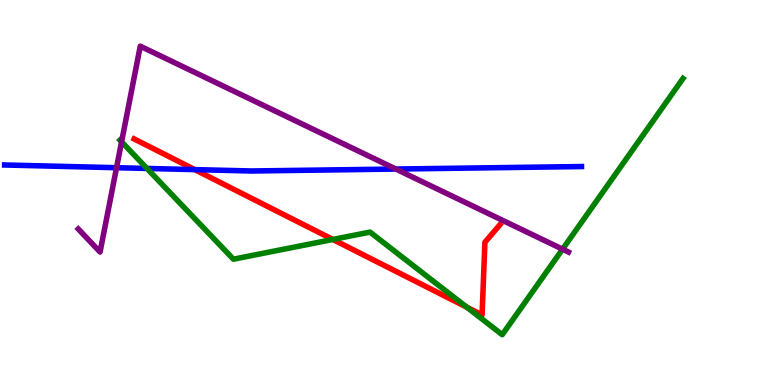[{'lines': ['blue', 'red'], 'intersections': [{'x': 2.51, 'y': 5.59}]}, {'lines': ['green', 'red'], 'intersections': [{'x': 4.3, 'y': 3.78}, {'x': 6.02, 'y': 2.02}]}, {'lines': ['purple', 'red'], 'intersections': []}, {'lines': ['blue', 'green'], 'intersections': [{'x': 1.9, 'y': 5.62}]}, {'lines': ['blue', 'purple'], 'intersections': [{'x': 1.5, 'y': 5.64}, {'x': 5.11, 'y': 5.61}]}, {'lines': ['green', 'purple'], 'intersections': [{'x': 1.57, 'y': 6.32}, {'x': 7.26, 'y': 3.53}]}]